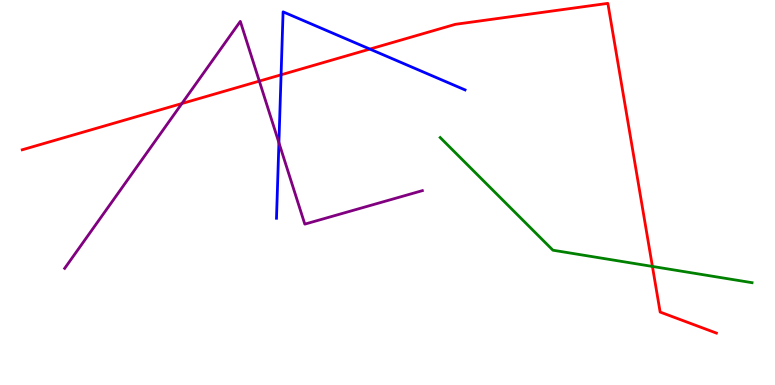[{'lines': ['blue', 'red'], 'intersections': [{'x': 3.63, 'y': 8.06}, {'x': 4.77, 'y': 8.73}]}, {'lines': ['green', 'red'], 'intersections': [{'x': 8.42, 'y': 3.08}]}, {'lines': ['purple', 'red'], 'intersections': [{'x': 2.35, 'y': 7.31}, {'x': 3.35, 'y': 7.89}]}, {'lines': ['blue', 'green'], 'intersections': []}, {'lines': ['blue', 'purple'], 'intersections': [{'x': 3.6, 'y': 6.29}]}, {'lines': ['green', 'purple'], 'intersections': []}]